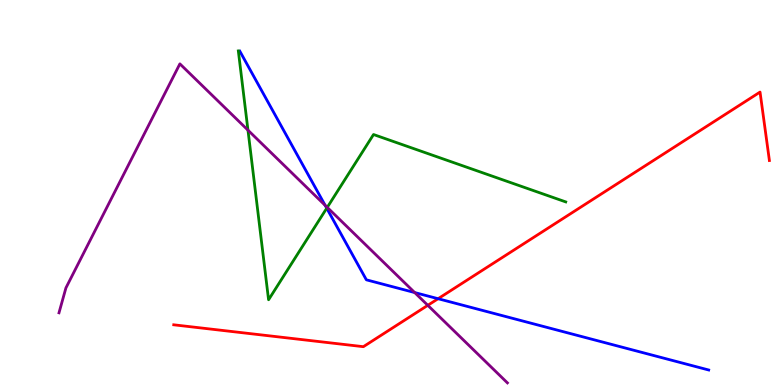[{'lines': ['blue', 'red'], 'intersections': [{'x': 5.65, 'y': 2.24}]}, {'lines': ['green', 'red'], 'intersections': []}, {'lines': ['purple', 'red'], 'intersections': [{'x': 5.52, 'y': 2.07}]}, {'lines': ['blue', 'green'], 'intersections': [{'x': 4.22, 'y': 4.59}]}, {'lines': ['blue', 'purple'], 'intersections': [{'x': 4.2, 'y': 4.67}, {'x': 5.35, 'y': 2.4}]}, {'lines': ['green', 'purple'], 'intersections': [{'x': 3.2, 'y': 6.62}, {'x': 4.22, 'y': 4.61}]}]